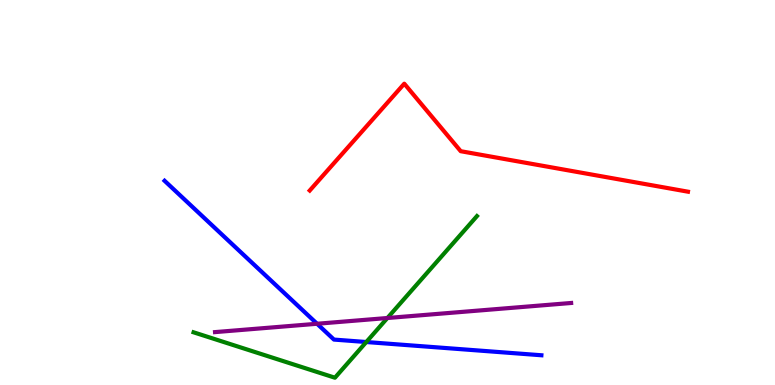[{'lines': ['blue', 'red'], 'intersections': []}, {'lines': ['green', 'red'], 'intersections': []}, {'lines': ['purple', 'red'], 'intersections': []}, {'lines': ['blue', 'green'], 'intersections': [{'x': 4.73, 'y': 1.12}]}, {'lines': ['blue', 'purple'], 'intersections': [{'x': 4.09, 'y': 1.59}]}, {'lines': ['green', 'purple'], 'intersections': [{'x': 5.0, 'y': 1.74}]}]